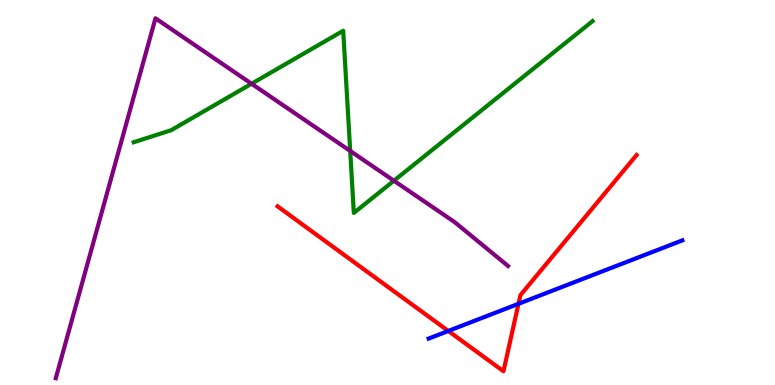[{'lines': ['blue', 'red'], 'intersections': [{'x': 5.78, 'y': 1.4}, {'x': 6.69, 'y': 2.11}]}, {'lines': ['green', 'red'], 'intersections': []}, {'lines': ['purple', 'red'], 'intersections': []}, {'lines': ['blue', 'green'], 'intersections': []}, {'lines': ['blue', 'purple'], 'intersections': []}, {'lines': ['green', 'purple'], 'intersections': [{'x': 3.25, 'y': 7.82}, {'x': 4.52, 'y': 6.08}, {'x': 5.08, 'y': 5.31}]}]